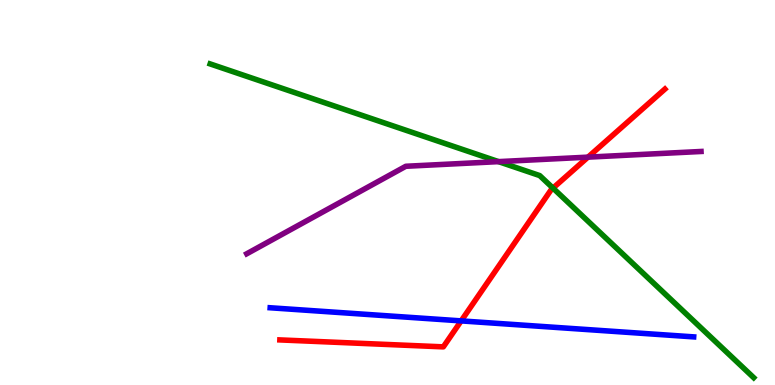[{'lines': ['blue', 'red'], 'intersections': [{'x': 5.95, 'y': 1.67}]}, {'lines': ['green', 'red'], 'intersections': [{'x': 7.14, 'y': 5.11}]}, {'lines': ['purple', 'red'], 'intersections': [{'x': 7.59, 'y': 5.92}]}, {'lines': ['blue', 'green'], 'intersections': []}, {'lines': ['blue', 'purple'], 'intersections': []}, {'lines': ['green', 'purple'], 'intersections': [{'x': 6.43, 'y': 5.8}]}]